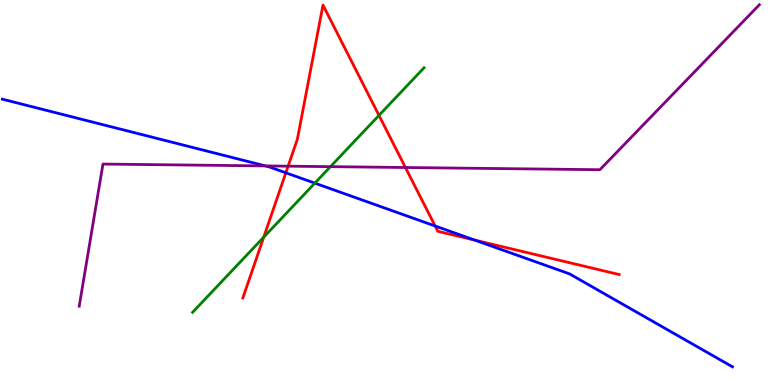[{'lines': ['blue', 'red'], 'intersections': [{'x': 3.69, 'y': 5.51}, {'x': 5.61, 'y': 4.13}, {'x': 6.13, 'y': 3.76}]}, {'lines': ['green', 'red'], 'intersections': [{'x': 3.4, 'y': 3.84}, {'x': 4.89, 'y': 7.0}]}, {'lines': ['purple', 'red'], 'intersections': [{'x': 3.72, 'y': 5.68}, {'x': 5.23, 'y': 5.65}]}, {'lines': ['blue', 'green'], 'intersections': [{'x': 4.06, 'y': 5.24}]}, {'lines': ['blue', 'purple'], 'intersections': [{'x': 3.42, 'y': 5.69}]}, {'lines': ['green', 'purple'], 'intersections': [{'x': 4.26, 'y': 5.67}]}]